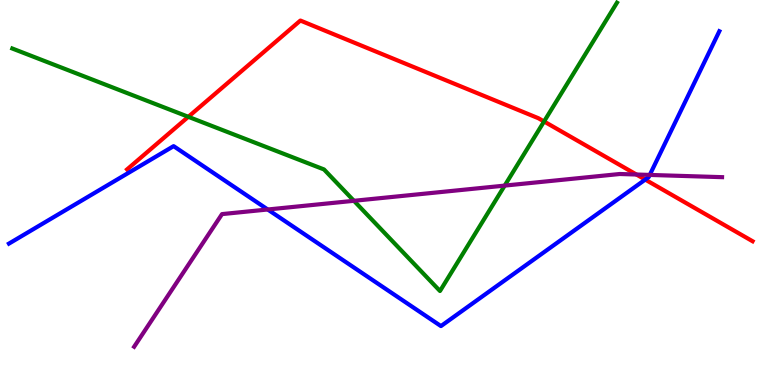[{'lines': ['blue', 'red'], 'intersections': [{'x': 8.33, 'y': 5.34}]}, {'lines': ['green', 'red'], 'intersections': [{'x': 2.43, 'y': 6.97}, {'x': 7.02, 'y': 6.84}]}, {'lines': ['purple', 'red'], 'intersections': [{'x': 8.21, 'y': 5.47}]}, {'lines': ['blue', 'green'], 'intersections': []}, {'lines': ['blue', 'purple'], 'intersections': [{'x': 3.45, 'y': 4.56}, {'x': 8.38, 'y': 5.46}]}, {'lines': ['green', 'purple'], 'intersections': [{'x': 4.57, 'y': 4.78}, {'x': 6.51, 'y': 5.18}]}]